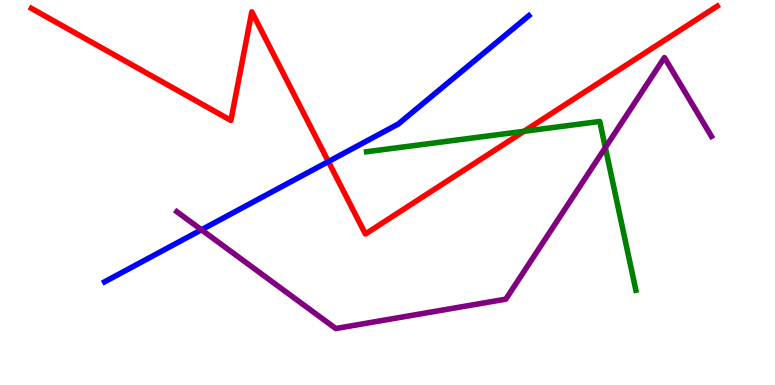[{'lines': ['blue', 'red'], 'intersections': [{'x': 4.24, 'y': 5.8}]}, {'lines': ['green', 'red'], 'intersections': [{'x': 6.76, 'y': 6.59}]}, {'lines': ['purple', 'red'], 'intersections': []}, {'lines': ['blue', 'green'], 'intersections': []}, {'lines': ['blue', 'purple'], 'intersections': [{'x': 2.6, 'y': 4.03}]}, {'lines': ['green', 'purple'], 'intersections': [{'x': 7.81, 'y': 6.17}]}]